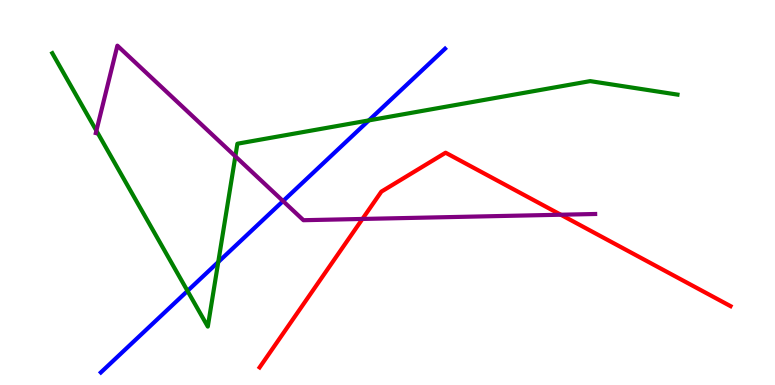[{'lines': ['blue', 'red'], 'intersections': []}, {'lines': ['green', 'red'], 'intersections': []}, {'lines': ['purple', 'red'], 'intersections': [{'x': 4.68, 'y': 4.31}, {'x': 7.24, 'y': 4.42}]}, {'lines': ['blue', 'green'], 'intersections': [{'x': 2.42, 'y': 2.44}, {'x': 2.82, 'y': 3.19}, {'x': 4.76, 'y': 6.87}]}, {'lines': ['blue', 'purple'], 'intersections': [{'x': 3.65, 'y': 4.78}]}, {'lines': ['green', 'purple'], 'intersections': [{'x': 1.24, 'y': 6.6}, {'x': 3.04, 'y': 5.94}]}]